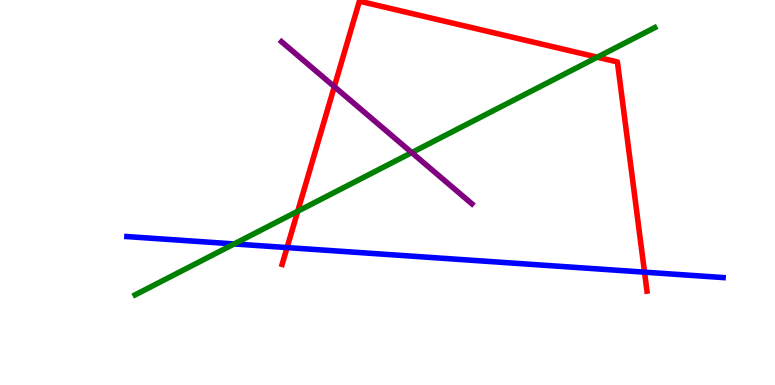[{'lines': ['blue', 'red'], 'intersections': [{'x': 3.7, 'y': 3.57}, {'x': 8.32, 'y': 2.93}]}, {'lines': ['green', 'red'], 'intersections': [{'x': 3.84, 'y': 4.51}, {'x': 7.71, 'y': 8.51}]}, {'lines': ['purple', 'red'], 'intersections': [{'x': 4.31, 'y': 7.75}]}, {'lines': ['blue', 'green'], 'intersections': [{'x': 3.02, 'y': 3.66}]}, {'lines': ['blue', 'purple'], 'intersections': []}, {'lines': ['green', 'purple'], 'intersections': [{'x': 5.31, 'y': 6.04}]}]